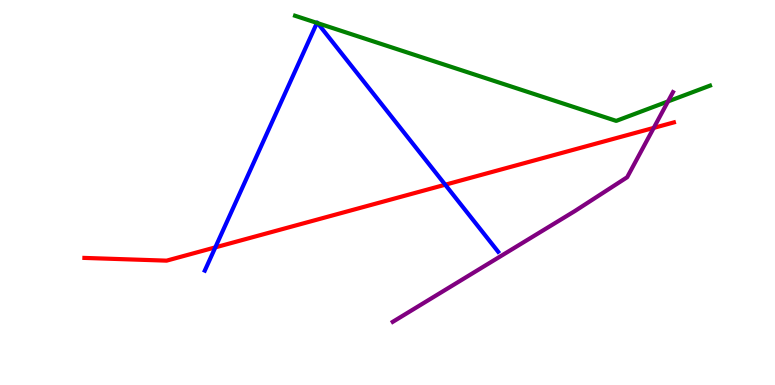[{'lines': ['blue', 'red'], 'intersections': [{'x': 2.78, 'y': 3.57}, {'x': 5.74, 'y': 5.2}]}, {'lines': ['green', 'red'], 'intersections': []}, {'lines': ['purple', 'red'], 'intersections': [{'x': 8.44, 'y': 6.68}]}, {'lines': ['blue', 'green'], 'intersections': [{'x': 4.09, 'y': 9.4}, {'x': 4.1, 'y': 9.4}]}, {'lines': ['blue', 'purple'], 'intersections': []}, {'lines': ['green', 'purple'], 'intersections': [{'x': 8.62, 'y': 7.37}]}]